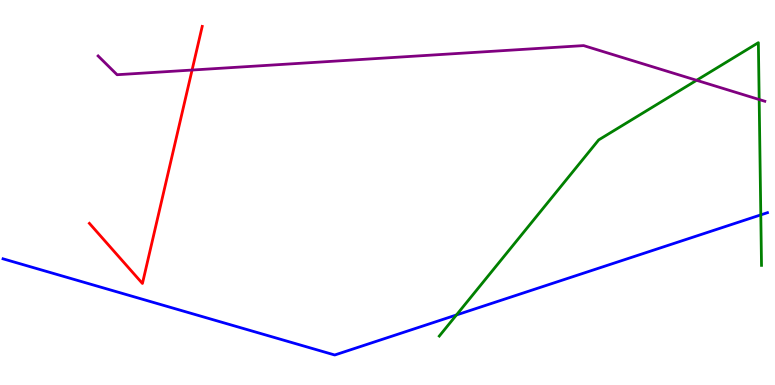[{'lines': ['blue', 'red'], 'intersections': []}, {'lines': ['green', 'red'], 'intersections': []}, {'lines': ['purple', 'red'], 'intersections': [{'x': 2.48, 'y': 8.18}]}, {'lines': ['blue', 'green'], 'intersections': [{'x': 5.89, 'y': 1.82}, {'x': 9.82, 'y': 4.42}]}, {'lines': ['blue', 'purple'], 'intersections': []}, {'lines': ['green', 'purple'], 'intersections': [{'x': 8.99, 'y': 7.91}, {'x': 9.8, 'y': 7.42}]}]